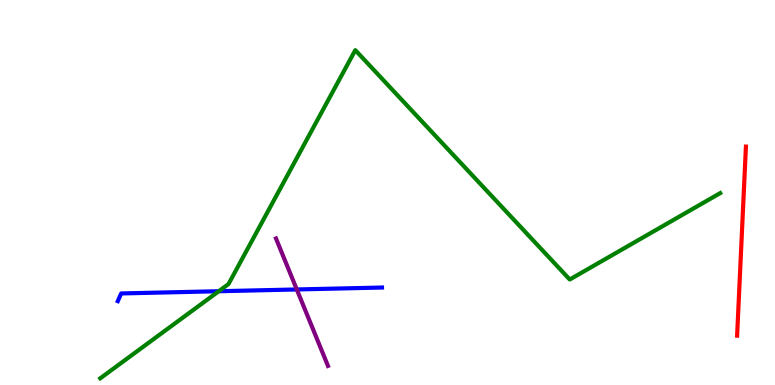[{'lines': ['blue', 'red'], 'intersections': []}, {'lines': ['green', 'red'], 'intersections': []}, {'lines': ['purple', 'red'], 'intersections': []}, {'lines': ['blue', 'green'], 'intersections': [{'x': 2.82, 'y': 2.44}]}, {'lines': ['blue', 'purple'], 'intersections': [{'x': 3.83, 'y': 2.48}]}, {'lines': ['green', 'purple'], 'intersections': []}]